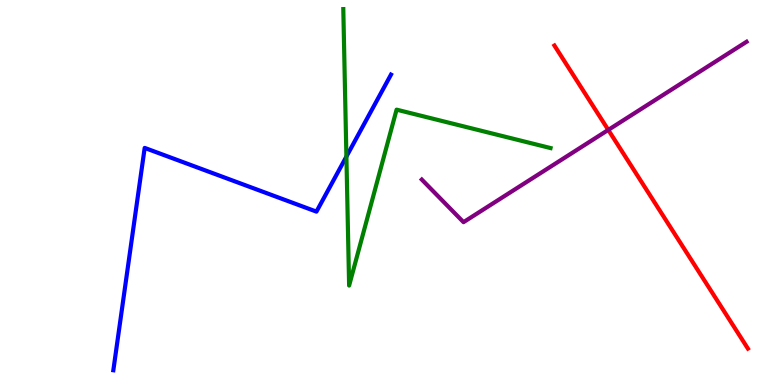[{'lines': ['blue', 'red'], 'intersections': []}, {'lines': ['green', 'red'], 'intersections': []}, {'lines': ['purple', 'red'], 'intersections': [{'x': 7.85, 'y': 6.63}]}, {'lines': ['blue', 'green'], 'intersections': [{'x': 4.47, 'y': 5.93}]}, {'lines': ['blue', 'purple'], 'intersections': []}, {'lines': ['green', 'purple'], 'intersections': []}]